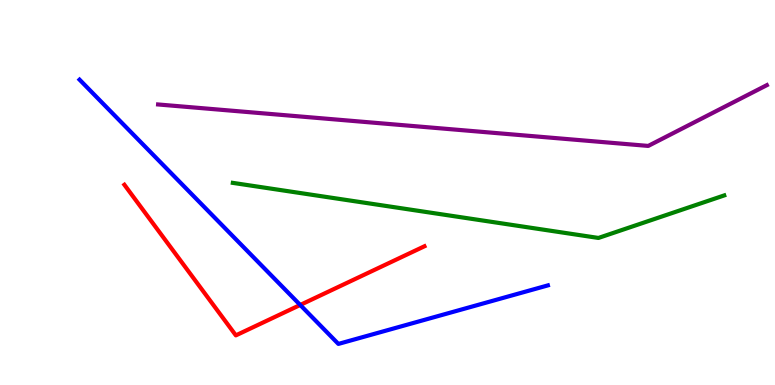[{'lines': ['blue', 'red'], 'intersections': [{'x': 3.87, 'y': 2.08}]}, {'lines': ['green', 'red'], 'intersections': []}, {'lines': ['purple', 'red'], 'intersections': []}, {'lines': ['blue', 'green'], 'intersections': []}, {'lines': ['blue', 'purple'], 'intersections': []}, {'lines': ['green', 'purple'], 'intersections': []}]